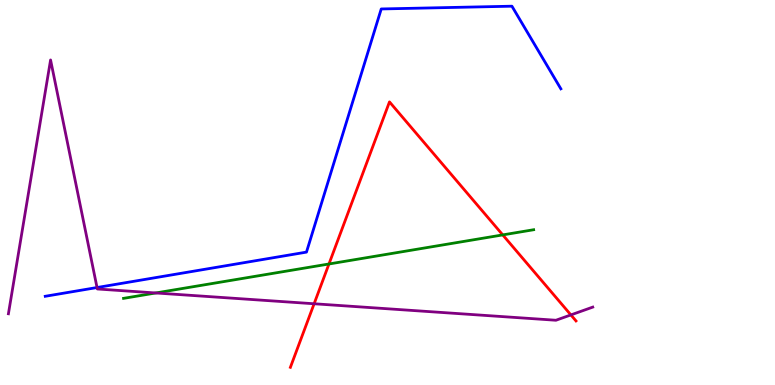[{'lines': ['blue', 'red'], 'intersections': []}, {'lines': ['green', 'red'], 'intersections': [{'x': 4.24, 'y': 3.14}, {'x': 6.49, 'y': 3.9}]}, {'lines': ['purple', 'red'], 'intersections': [{'x': 4.05, 'y': 2.11}, {'x': 7.37, 'y': 1.82}]}, {'lines': ['blue', 'green'], 'intersections': []}, {'lines': ['blue', 'purple'], 'intersections': [{'x': 1.25, 'y': 2.53}]}, {'lines': ['green', 'purple'], 'intersections': [{'x': 2.01, 'y': 2.39}]}]